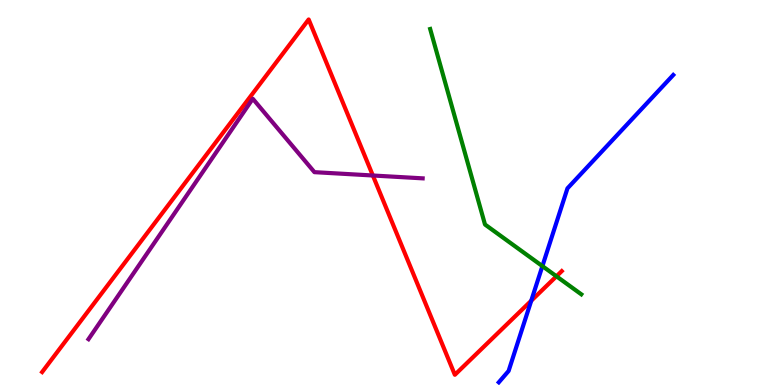[{'lines': ['blue', 'red'], 'intersections': [{'x': 6.85, 'y': 2.19}]}, {'lines': ['green', 'red'], 'intersections': [{'x': 7.18, 'y': 2.82}]}, {'lines': ['purple', 'red'], 'intersections': [{'x': 4.81, 'y': 5.44}]}, {'lines': ['blue', 'green'], 'intersections': [{'x': 7.0, 'y': 3.09}]}, {'lines': ['blue', 'purple'], 'intersections': []}, {'lines': ['green', 'purple'], 'intersections': []}]